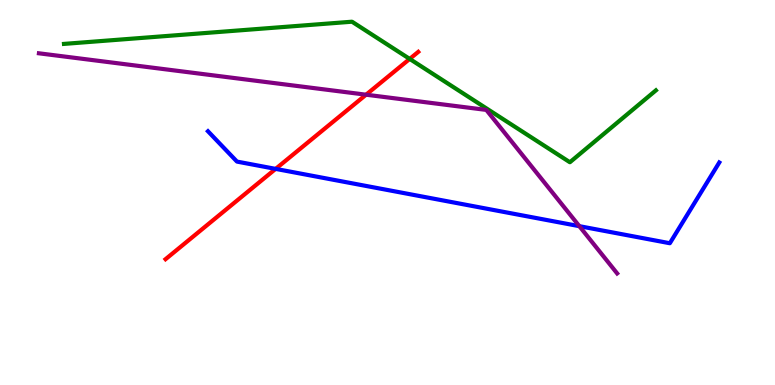[{'lines': ['blue', 'red'], 'intersections': [{'x': 3.56, 'y': 5.61}]}, {'lines': ['green', 'red'], 'intersections': [{'x': 5.29, 'y': 8.47}]}, {'lines': ['purple', 'red'], 'intersections': [{'x': 4.72, 'y': 7.54}]}, {'lines': ['blue', 'green'], 'intersections': []}, {'lines': ['blue', 'purple'], 'intersections': [{'x': 7.48, 'y': 4.13}]}, {'lines': ['green', 'purple'], 'intersections': []}]